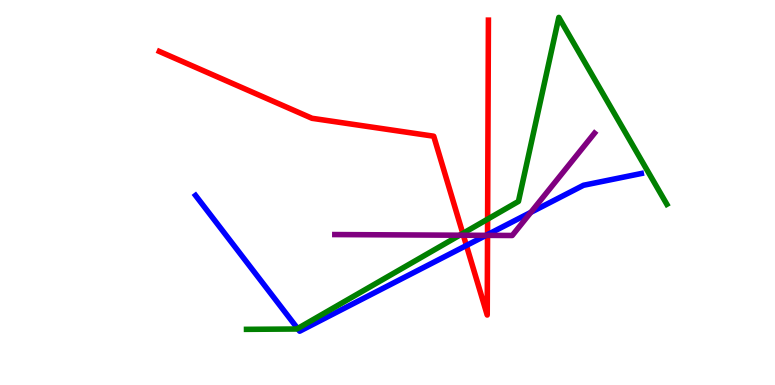[{'lines': ['blue', 'red'], 'intersections': [{'x': 6.02, 'y': 3.62}, {'x': 6.29, 'y': 3.91}]}, {'lines': ['green', 'red'], 'intersections': [{'x': 5.97, 'y': 3.94}, {'x': 6.29, 'y': 4.31}]}, {'lines': ['purple', 'red'], 'intersections': [{'x': 5.98, 'y': 3.89}, {'x': 6.29, 'y': 3.89}]}, {'lines': ['blue', 'green'], 'intersections': [{'x': 3.84, 'y': 1.47}]}, {'lines': ['blue', 'purple'], 'intersections': [{'x': 6.27, 'y': 3.89}, {'x': 6.85, 'y': 4.48}]}, {'lines': ['green', 'purple'], 'intersections': [{'x': 5.93, 'y': 3.89}]}]